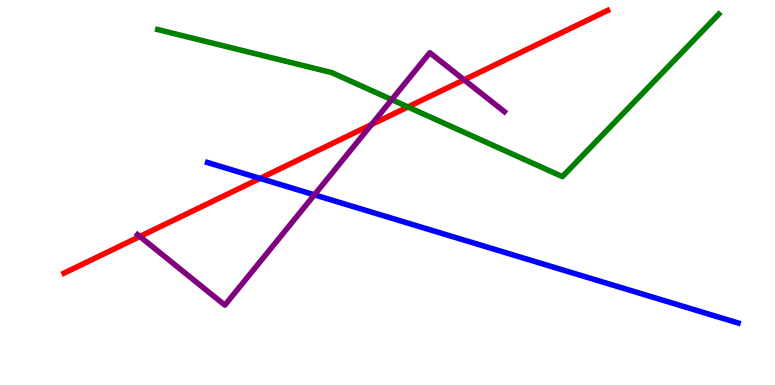[{'lines': ['blue', 'red'], 'intersections': [{'x': 3.36, 'y': 5.37}]}, {'lines': ['green', 'red'], 'intersections': [{'x': 5.26, 'y': 7.22}]}, {'lines': ['purple', 'red'], 'intersections': [{'x': 1.8, 'y': 3.86}, {'x': 4.79, 'y': 6.76}, {'x': 5.99, 'y': 7.93}]}, {'lines': ['blue', 'green'], 'intersections': []}, {'lines': ['blue', 'purple'], 'intersections': [{'x': 4.06, 'y': 4.94}]}, {'lines': ['green', 'purple'], 'intersections': [{'x': 5.05, 'y': 7.41}]}]